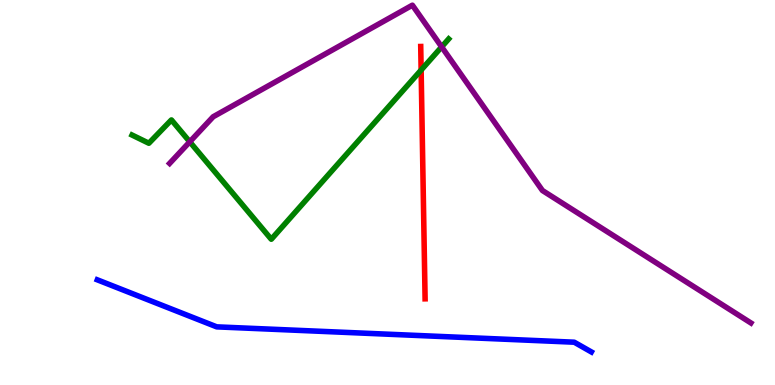[{'lines': ['blue', 'red'], 'intersections': []}, {'lines': ['green', 'red'], 'intersections': [{'x': 5.43, 'y': 8.18}]}, {'lines': ['purple', 'red'], 'intersections': []}, {'lines': ['blue', 'green'], 'intersections': []}, {'lines': ['blue', 'purple'], 'intersections': []}, {'lines': ['green', 'purple'], 'intersections': [{'x': 2.45, 'y': 6.32}, {'x': 5.7, 'y': 8.78}]}]